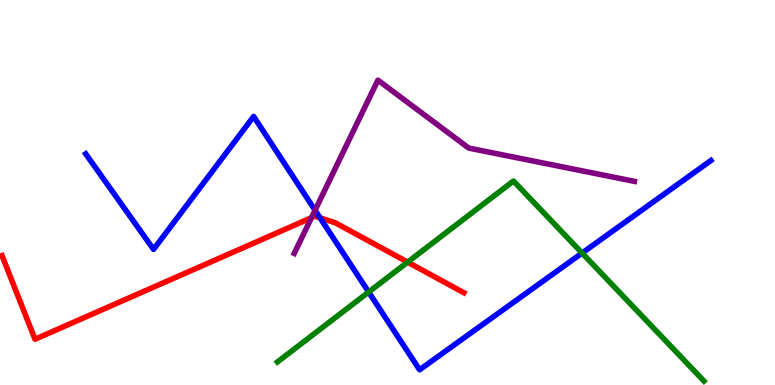[{'lines': ['blue', 'red'], 'intersections': [{'x': 4.13, 'y': 4.34}]}, {'lines': ['green', 'red'], 'intersections': [{'x': 5.26, 'y': 3.19}]}, {'lines': ['purple', 'red'], 'intersections': [{'x': 4.02, 'y': 4.35}]}, {'lines': ['blue', 'green'], 'intersections': [{'x': 4.76, 'y': 2.41}, {'x': 7.51, 'y': 3.43}]}, {'lines': ['blue', 'purple'], 'intersections': [{'x': 4.07, 'y': 4.54}]}, {'lines': ['green', 'purple'], 'intersections': []}]